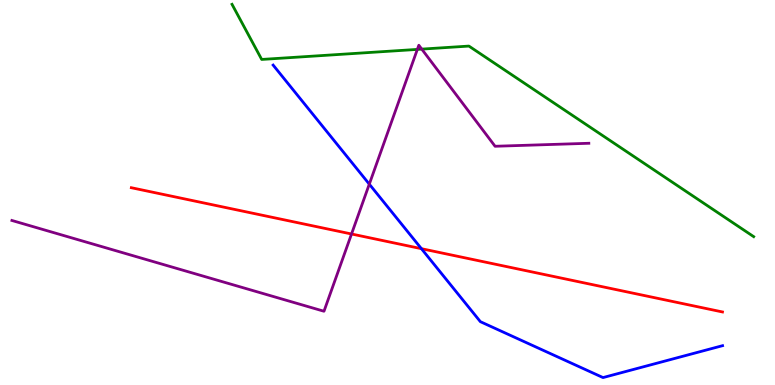[{'lines': ['blue', 'red'], 'intersections': [{'x': 5.44, 'y': 3.54}]}, {'lines': ['green', 'red'], 'intersections': []}, {'lines': ['purple', 'red'], 'intersections': [{'x': 4.54, 'y': 3.92}]}, {'lines': ['blue', 'green'], 'intersections': []}, {'lines': ['blue', 'purple'], 'intersections': [{'x': 4.77, 'y': 5.22}]}, {'lines': ['green', 'purple'], 'intersections': [{'x': 5.39, 'y': 8.72}, {'x': 5.44, 'y': 8.72}]}]